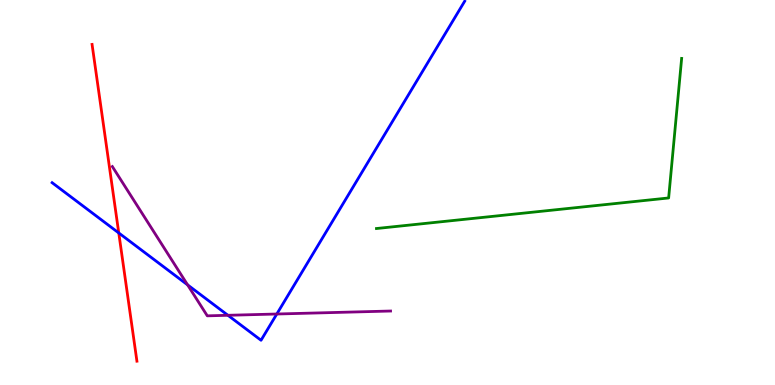[{'lines': ['blue', 'red'], 'intersections': [{'x': 1.53, 'y': 3.95}]}, {'lines': ['green', 'red'], 'intersections': []}, {'lines': ['purple', 'red'], 'intersections': []}, {'lines': ['blue', 'green'], 'intersections': []}, {'lines': ['blue', 'purple'], 'intersections': [{'x': 2.42, 'y': 2.6}, {'x': 2.94, 'y': 1.81}, {'x': 3.57, 'y': 1.84}]}, {'lines': ['green', 'purple'], 'intersections': []}]